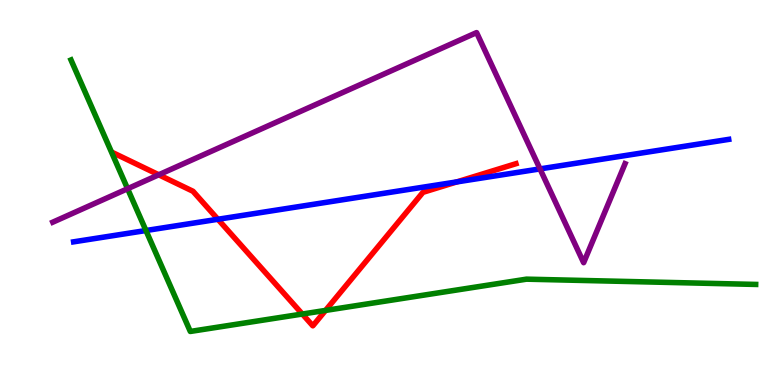[{'lines': ['blue', 'red'], 'intersections': [{'x': 2.81, 'y': 4.3}, {'x': 5.89, 'y': 5.28}]}, {'lines': ['green', 'red'], 'intersections': [{'x': 3.9, 'y': 1.84}, {'x': 4.2, 'y': 1.94}]}, {'lines': ['purple', 'red'], 'intersections': [{'x': 2.05, 'y': 5.46}]}, {'lines': ['blue', 'green'], 'intersections': [{'x': 1.88, 'y': 4.01}]}, {'lines': ['blue', 'purple'], 'intersections': [{'x': 6.97, 'y': 5.61}]}, {'lines': ['green', 'purple'], 'intersections': [{'x': 1.65, 'y': 5.1}]}]